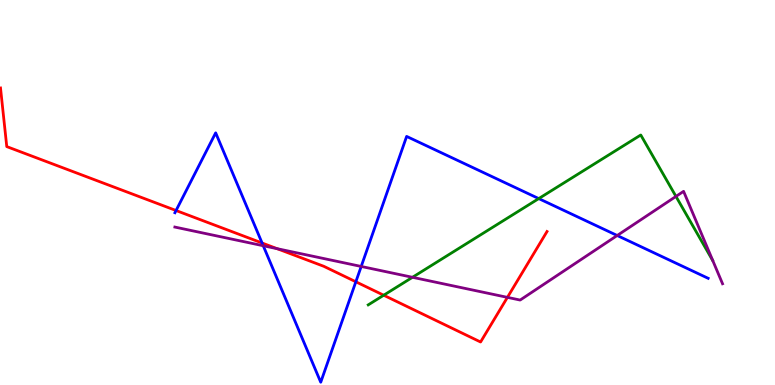[{'lines': ['blue', 'red'], 'intersections': [{'x': 2.27, 'y': 4.53}, {'x': 3.38, 'y': 3.69}, {'x': 4.59, 'y': 2.68}]}, {'lines': ['green', 'red'], 'intersections': [{'x': 4.95, 'y': 2.33}]}, {'lines': ['purple', 'red'], 'intersections': [{'x': 3.58, 'y': 3.54}, {'x': 6.55, 'y': 2.28}]}, {'lines': ['blue', 'green'], 'intersections': [{'x': 6.95, 'y': 4.84}]}, {'lines': ['blue', 'purple'], 'intersections': [{'x': 3.4, 'y': 3.62}, {'x': 4.66, 'y': 3.08}, {'x': 7.96, 'y': 3.88}]}, {'lines': ['green', 'purple'], 'intersections': [{'x': 5.32, 'y': 2.8}, {'x': 8.72, 'y': 4.9}]}]